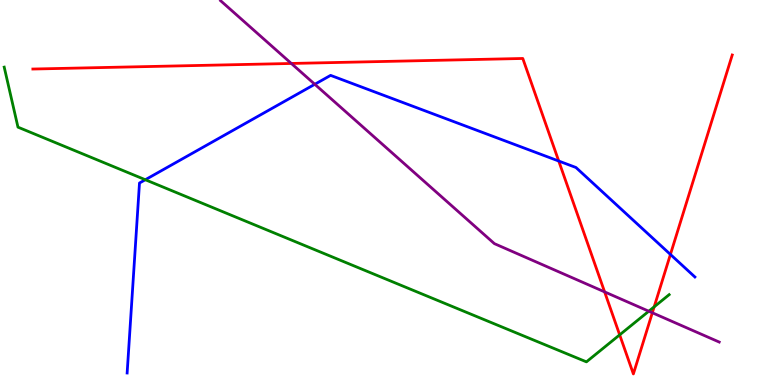[{'lines': ['blue', 'red'], 'intersections': [{'x': 7.21, 'y': 5.82}, {'x': 8.65, 'y': 3.39}]}, {'lines': ['green', 'red'], 'intersections': [{'x': 8.0, 'y': 1.3}, {'x': 8.44, 'y': 2.03}]}, {'lines': ['purple', 'red'], 'intersections': [{'x': 3.76, 'y': 8.35}, {'x': 7.8, 'y': 2.42}, {'x': 8.42, 'y': 1.88}]}, {'lines': ['blue', 'green'], 'intersections': [{'x': 1.88, 'y': 5.33}]}, {'lines': ['blue', 'purple'], 'intersections': [{'x': 4.06, 'y': 7.81}]}, {'lines': ['green', 'purple'], 'intersections': [{'x': 8.37, 'y': 1.92}]}]